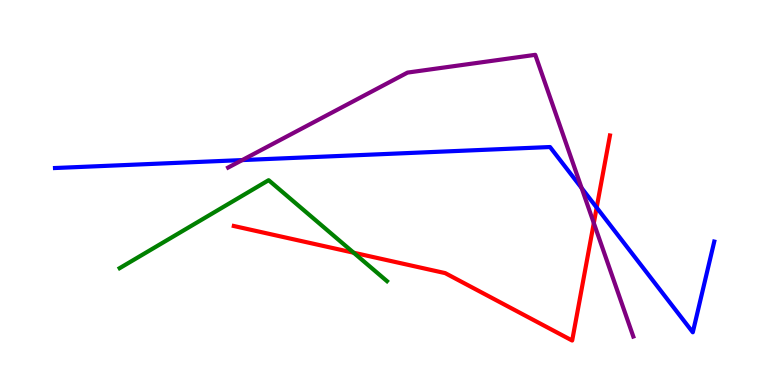[{'lines': ['blue', 'red'], 'intersections': [{'x': 7.7, 'y': 4.61}]}, {'lines': ['green', 'red'], 'intersections': [{'x': 4.56, 'y': 3.44}]}, {'lines': ['purple', 'red'], 'intersections': [{'x': 7.66, 'y': 4.21}]}, {'lines': ['blue', 'green'], 'intersections': []}, {'lines': ['blue', 'purple'], 'intersections': [{'x': 3.13, 'y': 5.84}, {'x': 7.5, 'y': 5.12}]}, {'lines': ['green', 'purple'], 'intersections': []}]